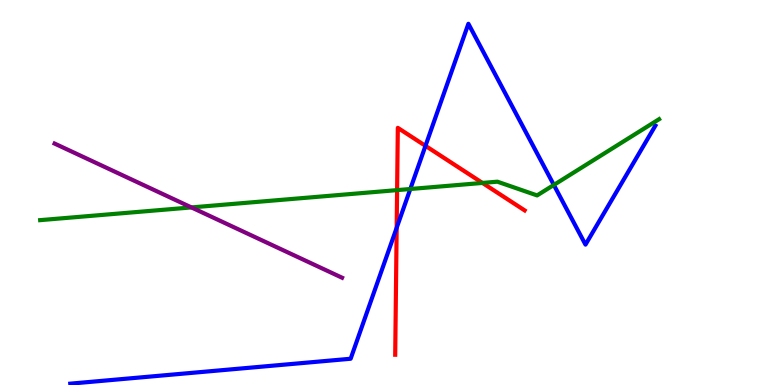[{'lines': ['blue', 'red'], 'intersections': [{'x': 5.12, 'y': 4.08}, {'x': 5.49, 'y': 6.21}]}, {'lines': ['green', 'red'], 'intersections': [{'x': 5.12, 'y': 5.06}, {'x': 6.23, 'y': 5.25}]}, {'lines': ['purple', 'red'], 'intersections': []}, {'lines': ['blue', 'green'], 'intersections': [{'x': 5.29, 'y': 5.09}, {'x': 7.15, 'y': 5.2}]}, {'lines': ['blue', 'purple'], 'intersections': []}, {'lines': ['green', 'purple'], 'intersections': [{'x': 2.47, 'y': 4.61}]}]